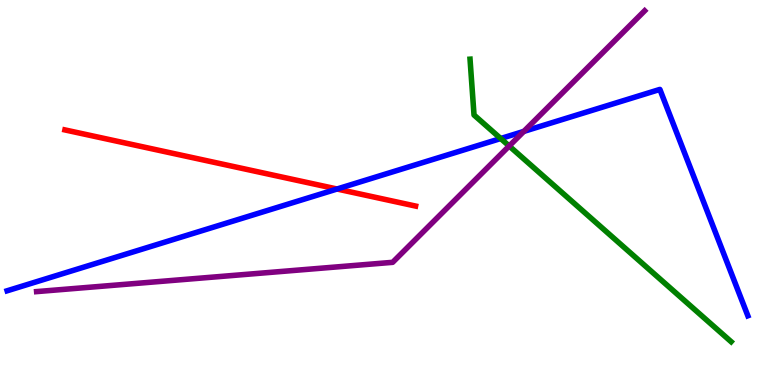[{'lines': ['blue', 'red'], 'intersections': [{'x': 4.35, 'y': 5.09}]}, {'lines': ['green', 'red'], 'intersections': []}, {'lines': ['purple', 'red'], 'intersections': []}, {'lines': ['blue', 'green'], 'intersections': [{'x': 6.46, 'y': 6.4}]}, {'lines': ['blue', 'purple'], 'intersections': [{'x': 6.76, 'y': 6.59}]}, {'lines': ['green', 'purple'], 'intersections': [{'x': 6.57, 'y': 6.21}]}]